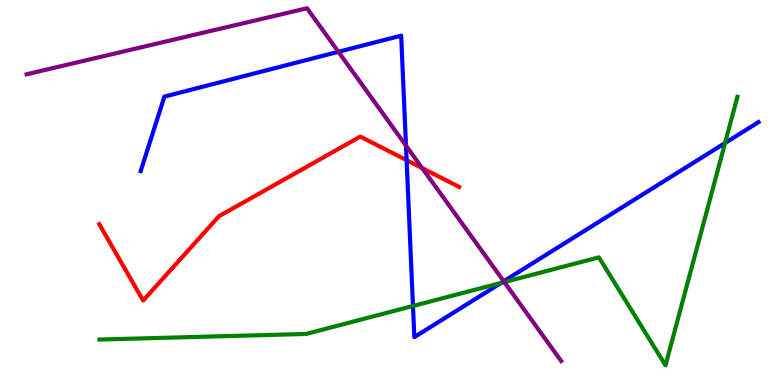[{'lines': ['blue', 'red'], 'intersections': [{'x': 5.25, 'y': 5.84}]}, {'lines': ['green', 'red'], 'intersections': []}, {'lines': ['purple', 'red'], 'intersections': [{'x': 5.45, 'y': 5.63}]}, {'lines': ['blue', 'green'], 'intersections': [{'x': 5.33, 'y': 2.05}, {'x': 6.47, 'y': 2.65}, {'x': 9.36, 'y': 6.29}]}, {'lines': ['blue', 'purple'], 'intersections': [{'x': 4.37, 'y': 8.65}, {'x': 5.24, 'y': 6.22}, {'x': 6.5, 'y': 2.69}]}, {'lines': ['green', 'purple'], 'intersections': [{'x': 6.51, 'y': 2.67}]}]